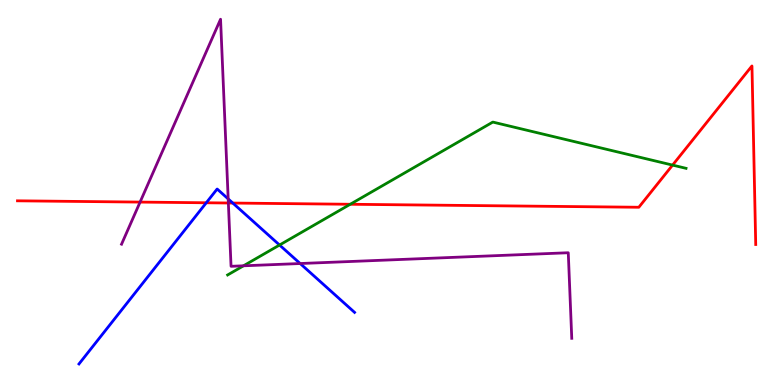[{'lines': ['blue', 'red'], 'intersections': [{'x': 2.66, 'y': 4.73}, {'x': 3.0, 'y': 4.73}]}, {'lines': ['green', 'red'], 'intersections': [{'x': 4.52, 'y': 4.69}, {'x': 8.68, 'y': 5.71}]}, {'lines': ['purple', 'red'], 'intersections': [{'x': 1.81, 'y': 4.75}, {'x': 2.95, 'y': 4.73}]}, {'lines': ['blue', 'green'], 'intersections': [{'x': 3.61, 'y': 3.64}]}, {'lines': ['blue', 'purple'], 'intersections': [{'x': 2.94, 'y': 4.83}, {'x': 3.87, 'y': 3.16}]}, {'lines': ['green', 'purple'], 'intersections': [{'x': 3.14, 'y': 3.1}]}]